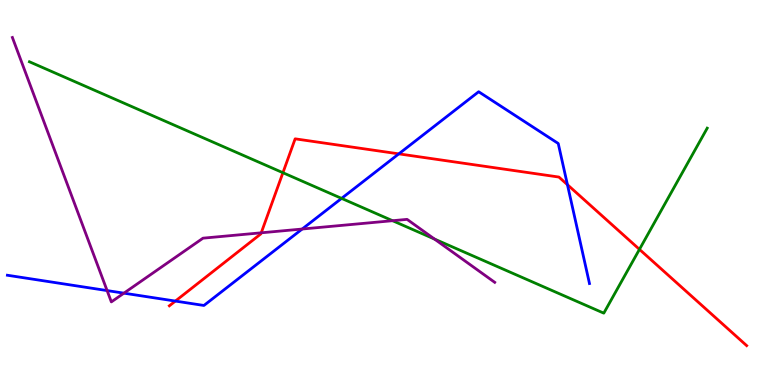[{'lines': ['blue', 'red'], 'intersections': [{'x': 2.26, 'y': 2.18}, {'x': 5.15, 'y': 6.0}, {'x': 7.32, 'y': 5.2}]}, {'lines': ['green', 'red'], 'intersections': [{'x': 3.65, 'y': 5.51}, {'x': 8.25, 'y': 3.52}]}, {'lines': ['purple', 'red'], 'intersections': [{'x': 3.37, 'y': 3.95}]}, {'lines': ['blue', 'green'], 'intersections': [{'x': 4.41, 'y': 4.85}]}, {'lines': ['blue', 'purple'], 'intersections': [{'x': 1.38, 'y': 2.45}, {'x': 1.6, 'y': 2.39}, {'x': 3.9, 'y': 4.05}]}, {'lines': ['green', 'purple'], 'intersections': [{'x': 5.07, 'y': 4.27}, {'x': 5.61, 'y': 3.79}]}]